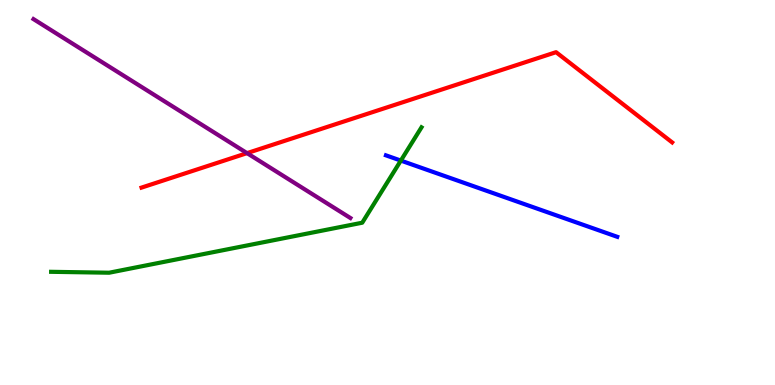[{'lines': ['blue', 'red'], 'intersections': []}, {'lines': ['green', 'red'], 'intersections': []}, {'lines': ['purple', 'red'], 'intersections': [{'x': 3.19, 'y': 6.02}]}, {'lines': ['blue', 'green'], 'intersections': [{'x': 5.17, 'y': 5.83}]}, {'lines': ['blue', 'purple'], 'intersections': []}, {'lines': ['green', 'purple'], 'intersections': []}]